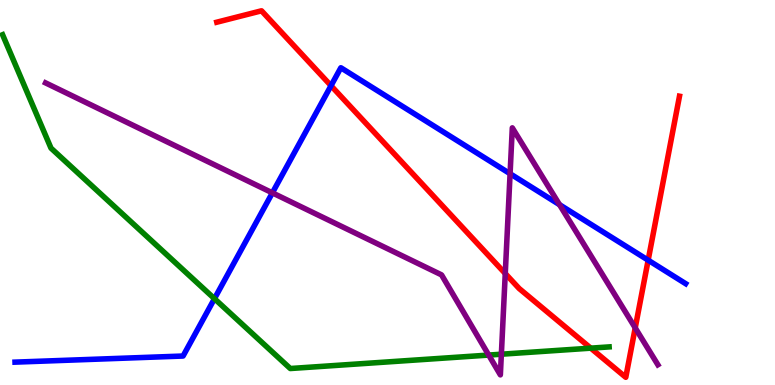[{'lines': ['blue', 'red'], 'intersections': [{'x': 4.27, 'y': 7.77}, {'x': 8.36, 'y': 3.24}]}, {'lines': ['green', 'red'], 'intersections': [{'x': 7.62, 'y': 0.957}]}, {'lines': ['purple', 'red'], 'intersections': [{'x': 6.52, 'y': 2.9}, {'x': 8.2, 'y': 1.48}]}, {'lines': ['blue', 'green'], 'intersections': [{'x': 2.77, 'y': 2.24}]}, {'lines': ['blue', 'purple'], 'intersections': [{'x': 3.51, 'y': 4.99}, {'x': 6.58, 'y': 5.49}, {'x': 7.22, 'y': 4.68}]}, {'lines': ['green', 'purple'], 'intersections': [{'x': 6.31, 'y': 0.777}, {'x': 6.47, 'y': 0.8}]}]